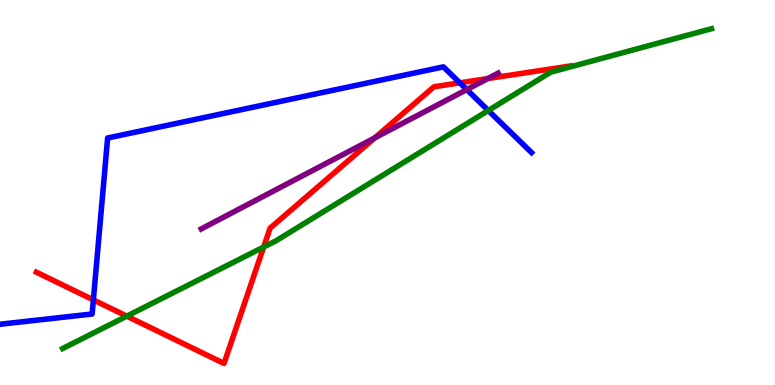[{'lines': ['blue', 'red'], 'intersections': [{'x': 1.2, 'y': 2.21}, {'x': 5.93, 'y': 7.85}]}, {'lines': ['green', 'red'], 'intersections': [{'x': 1.64, 'y': 1.79}, {'x': 3.4, 'y': 3.58}]}, {'lines': ['purple', 'red'], 'intersections': [{'x': 4.84, 'y': 6.42}, {'x': 6.29, 'y': 7.96}]}, {'lines': ['blue', 'green'], 'intersections': [{'x': 6.3, 'y': 7.13}]}, {'lines': ['blue', 'purple'], 'intersections': [{'x': 6.02, 'y': 7.67}]}, {'lines': ['green', 'purple'], 'intersections': []}]